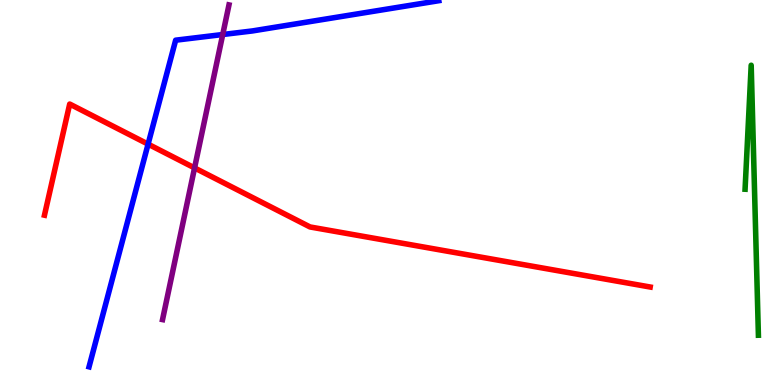[{'lines': ['blue', 'red'], 'intersections': [{'x': 1.91, 'y': 6.26}]}, {'lines': ['green', 'red'], 'intersections': []}, {'lines': ['purple', 'red'], 'intersections': [{'x': 2.51, 'y': 5.64}]}, {'lines': ['blue', 'green'], 'intersections': []}, {'lines': ['blue', 'purple'], 'intersections': [{'x': 2.87, 'y': 9.1}]}, {'lines': ['green', 'purple'], 'intersections': []}]